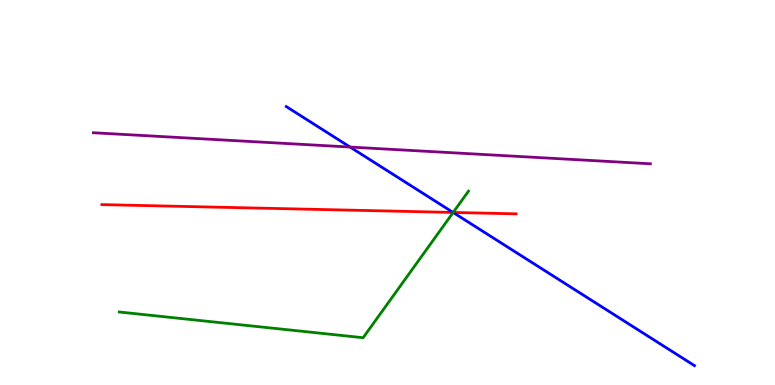[{'lines': ['blue', 'red'], 'intersections': [{'x': 5.85, 'y': 4.48}]}, {'lines': ['green', 'red'], 'intersections': [{'x': 5.85, 'y': 4.48}]}, {'lines': ['purple', 'red'], 'intersections': []}, {'lines': ['blue', 'green'], 'intersections': [{'x': 5.85, 'y': 4.48}]}, {'lines': ['blue', 'purple'], 'intersections': [{'x': 4.52, 'y': 6.18}]}, {'lines': ['green', 'purple'], 'intersections': []}]